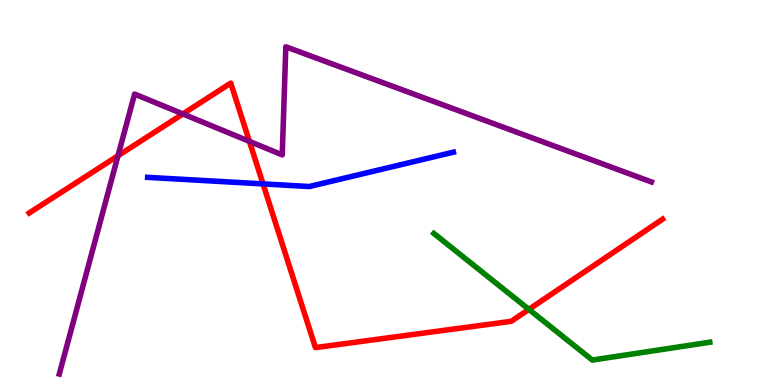[{'lines': ['blue', 'red'], 'intersections': [{'x': 3.39, 'y': 5.22}]}, {'lines': ['green', 'red'], 'intersections': [{'x': 6.82, 'y': 1.96}]}, {'lines': ['purple', 'red'], 'intersections': [{'x': 1.52, 'y': 5.95}, {'x': 2.36, 'y': 7.04}, {'x': 3.22, 'y': 6.33}]}, {'lines': ['blue', 'green'], 'intersections': []}, {'lines': ['blue', 'purple'], 'intersections': []}, {'lines': ['green', 'purple'], 'intersections': []}]